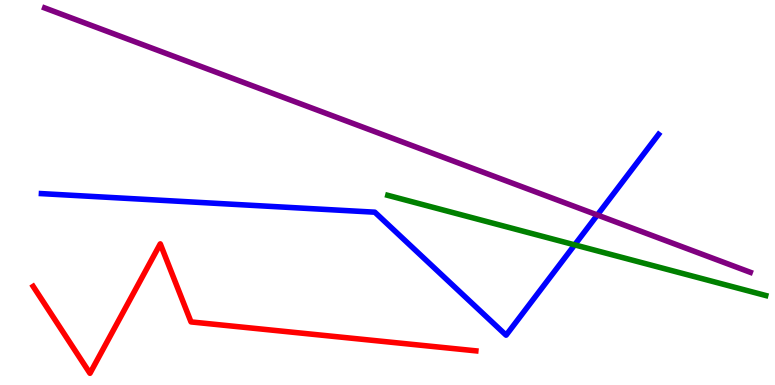[{'lines': ['blue', 'red'], 'intersections': []}, {'lines': ['green', 'red'], 'intersections': []}, {'lines': ['purple', 'red'], 'intersections': []}, {'lines': ['blue', 'green'], 'intersections': [{'x': 7.42, 'y': 3.64}]}, {'lines': ['blue', 'purple'], 'intersections': [{'x': 7.71, 'y': 4.42}]}, {'lines': ['green', 'purple'], 'intersections': []}]